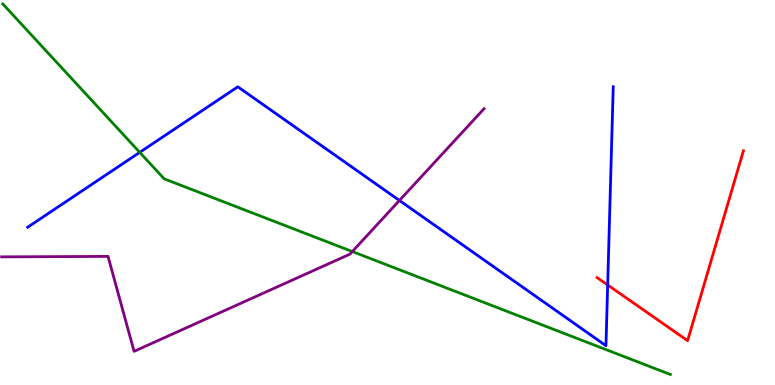[{'lines': ['blue', 'red'], 'intersections': [{'x': 7.84, 'y': 2.6}]}, {'lines': ['green', 'red'], 'intersections': []}, {'lines': ['purple', 'red'], 'intersections': []}, {'lines': ['blue', 'green'], 'intersections': [{'x': 1.8, 'y': 6.04}]}, {'lines': ['blue', 'purple'], 'intersections': [{'x': 5.15, 'y': 4.79}]}, {'lines': ['green', 'purple'], 'intersections': [{'x': 4.55, 'y': 3.47}]}]